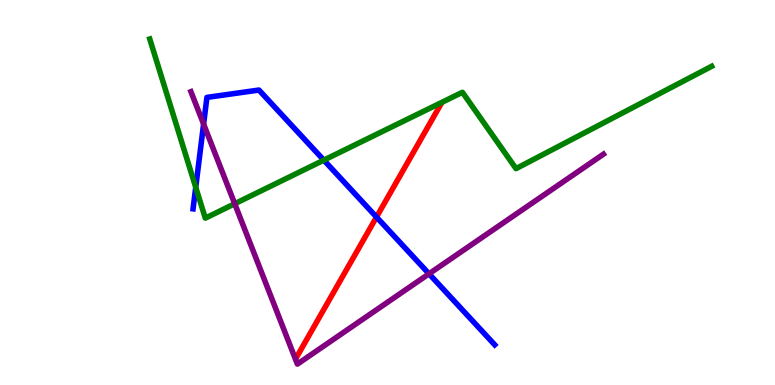[{'lines': ['blue', 'red'], 'intersections': [{'x': 4.86, 'y': 4.36}]}, {'lines': ['green', 'red'], 'intersections': []}, {'lines': ['purple', 'red'], 'intersections': []}, {'lines': ['blue', 'green'], 'intersections': [{'x': 2.53, 'y': 5.14}, {'x': 4.18, 'y': 5.84}]}, {'lines': ['blue', 'purple'], 'intersections': [{'x': 2.63, 'y': 6.78}, {'x': 5.54, 'y': 2.89}]}, {'lines': ['green', 'purple'], 'intersections': [{'x': 3.03, 'y': 4.71}]}]